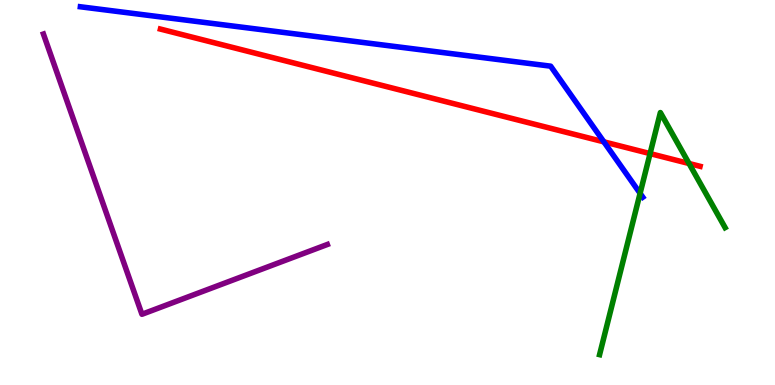[{'lines': ['blue', 'red'], 'intersections': [{'x': 7.79, 'y': 6.32}]}, {'lines': ['green', 'red'], 'intersections': [{'x': 8.39, 'y': 6.01}, {'x': 8.89, 'y': 5.75}]}, {'lines': ['purple', 'red'], 'intersections': []}, {'lines': ['blue', 'green'], 'intersections': [{'x': 8.26, 'y': 4.98}]}, {'lines': ['blue', 'purple'], 'intersections': []}, {'lines': ['green', 'purple'], 'intersections': []}]